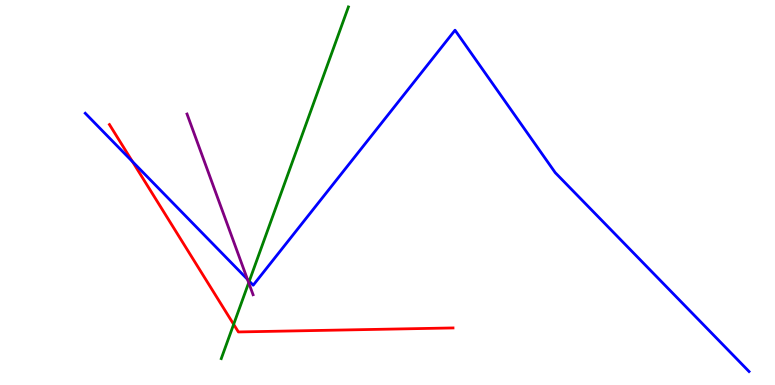[{'lines': ['blue', 'red'], 'intersections': [{'x': 1.71, 'y': 5.8}]}, {'lines': ['green', 'red'], 'intersections': [{'x': 3.01, 'y': 1.58}]}, {'lines': ['purple', 'red'], 'intersections': []}, {'lines': ['blue', 'green'], 'intersections': [{'x': 3.22, 'y': 2.7}]}, {'lines': ['blue', 'purple'], 'intersections': [{'x': 3.19, 'y': 2.75}]}, {'lines': ['green', 'purple'], 'intersections': [{'x': 3.21, 'y': 2.66}]}]